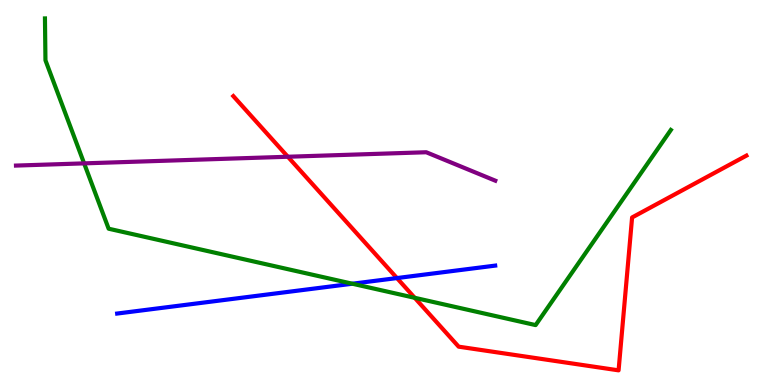[{'lines': ['blue', 'red'], 'intersections': [{'x': 5.12, 'y': 2.78}]}, {'lines': ['green', 'red'], 'intersections': [{'x': 5.35, 'y': 2.26}]}, {'lines': ['purple', 'red'], 'intersections': [{'x': 3.71, 'y': 5.93}]}, {'lines': ['blue', 'green'], 'intersections': [{'x': 4.55, 'y': 2.63}]}, {'lines': ['blue', 'purple'], 'intersections': []}, {'lines': ['green', 'purple'], 'intersections': [{'x': 1.09, 'y': 5.76}]}]